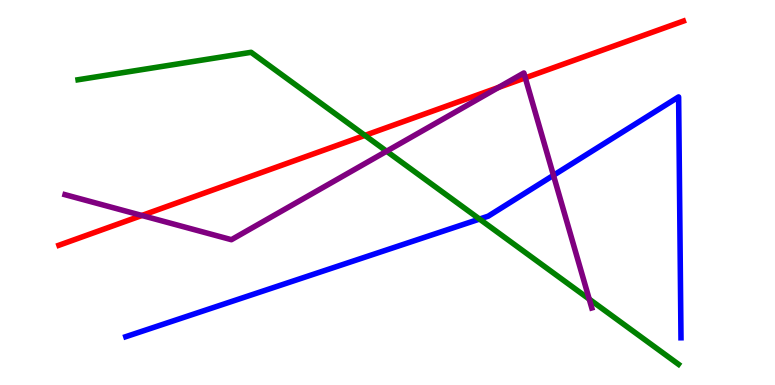[{'lines': ['blue', 'red'], 'intersections': []}, {'lines': ['green', 'red'], 'intersections': [{'x': 4.71, 'y': 6.48}]}, {'lines': ['purple', 'red'], 'intersections': [{'x': 1.83, 'y': 4.4}, {'x': 6.43, 'y': 7.73}, {'x': 6.78, 'y': 7.98}]}, {'lines': ['blue', 'green'], 'intersections': [{'x': 6.19, 'y': 4.31}]}, {'lines': ['blue', 'purple'], 'intersections': [{'x': 7.14, 'y': 5.45}]}, {'lines': ['green', 'purple'], 'intersections': [{'x': 4.99, 'y': 6.07}, {'x': 7.6, 'y': 2.23}]}]